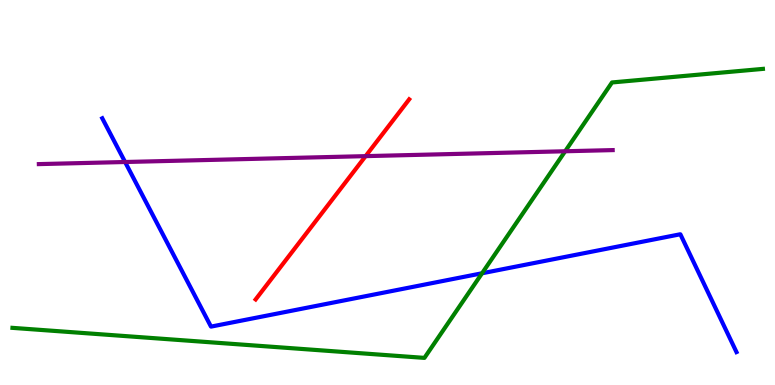[{'lines': ['blue', 'red'], 'intersections': []}, {'lines': ['green', 'red'], 'intersections': []}, {'lines': ['purple', 'red'], 'intersections': [{'x': 4.72, 'y': 5.94}]}, {'lines': ['blue', 'green'], 'intersections': [{'x': 6.22, 'y': 2.9}]}, {'lines': ['blue', 'purple'], 'intersections': [{'x': 1.61, 'y': 5.79}]}, {'lines': ['green', 'purple'], 'intersections': [{'x': 7.29, 'y': 6.07}]}]